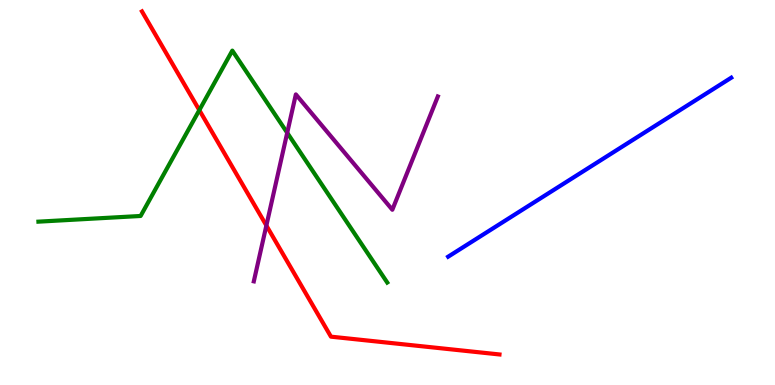[{'lines': ['blue', 'red'], 'intersections': []}, {'lines': ['green', 'red'], 'intersections': [{'x': 2.57, 'y': 7.14}]}, {'lines': ['purple', 'red'], 'intersections': [{'x': 3.44, 'y': 4.14}]}, {'lines': ['blue', 'green'], 'intersections': []}, {'lines': ['blue', 'purple'], 'intersections': []}, {'lines': ['green', 'purple'], 'intersections': [{'x': 3.71, 'y': 6.55}]}]